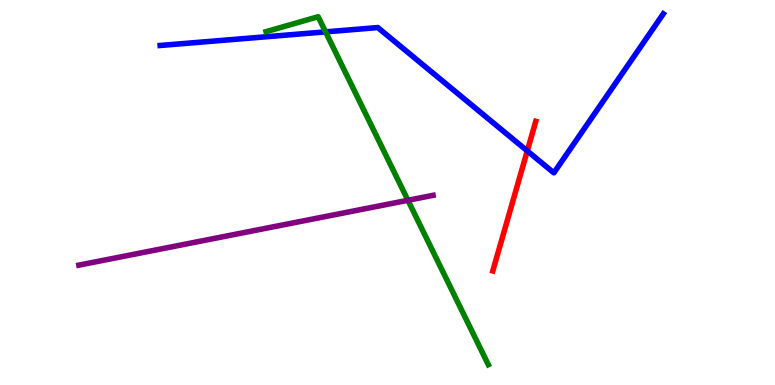[{'lines': ['blue', 'red'], 'intersections': [{'x': 6.8, 'y': 6.08}]}, {'lines': ['green', 'red'], 'intersections': []}, {'lines': ['purple', 'red'], 'intersections': []}, {'lines': ['blue', 'green'], 'intersections': [{'x': 4.2, 'y': 9.17}]}, {'lines': ['blue', 'purple'], 'intersections': []}, {'lines': ['green', 'purple'], 'intersections': [{'x': 5.26, 'y': 4.8}]}]